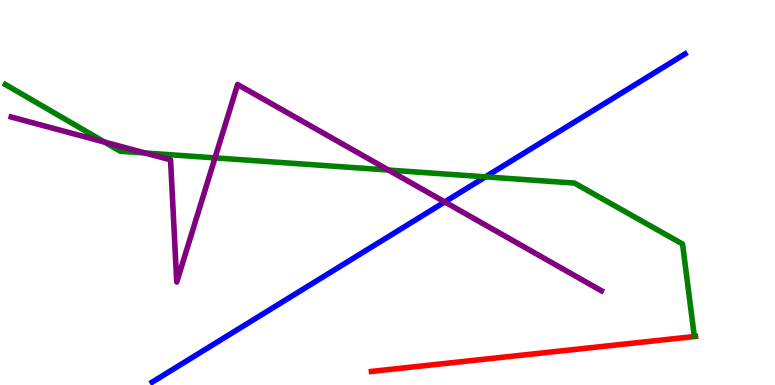[{'lines': ['blue', 'red'], 'intersections': []}, {'lines': ['green', 'red'], 'intersections': []}, {'lines': ['purple', 'red'], 'intersections': []}, {'lines': ['blue', 'green'], 'intersections': [{'x': 6.26, 'y': 5.41}]}, {'lines': ['blue', 'purple'], 'intersections': [{'x': 5.74, 'y': 4.75}]}, {'lines': ['green', 'purple'], 'intersections': [{'x': 1.35, 'y': 6.31}, {'x': 1.87, 'y': 6.03}, {'x': 2.77, 'y': 5.9}, {'x': 5.01, 'y': 5.58}]}]